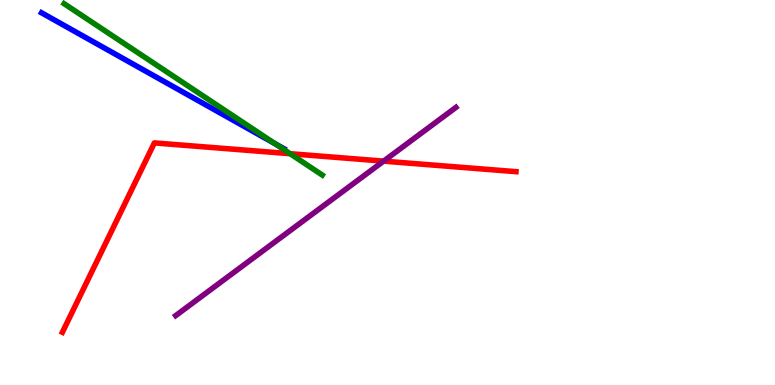[{'lines': ['blue', 'red'], 'intersections': []}, {'lines': ['green', 'red'], 'intersections': [{'x': 3.74, 'y': 6.01}]}, {'lines': ['purple', 'red'], 'intersections': [{'x': 4.95, 'y': 5.81}]}, {'lines': ['blue', 'green'], 'intersections': [{'x': 3.55, 'y': 6.27}]}, {'lines': ['blue', 'purple'], 'intersections': []}, {'lines': ['green', 'purple'], 'intersections': []}]